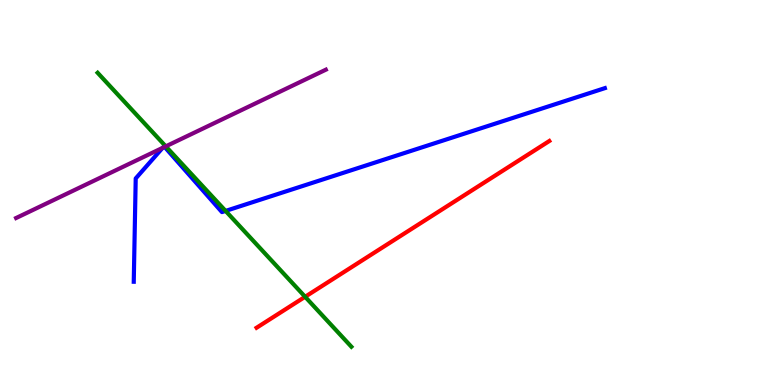[{'lines': ['blue', 'red'], 'intersections': []}, {'lines': ['green', 'red'], 'intersections': [{'x': 3.94, 'y': 2.29}]}, {'lines': ['purple', 'red'], 'intersections': []}, {'lines': ['blue', 'green'], 'intersections': [{'x': 2.91, 'y': 4.52}]}, {'lines': ['blue', 'purple'], 'intersections': [{'x': 2.1, 'y': 6.16}, {'x': 2.12, 'y': 6.18}]}, {'lines': ['green', 'purple'], 'intersections': [{'x': 2.14, 'y': 6.2}]}]